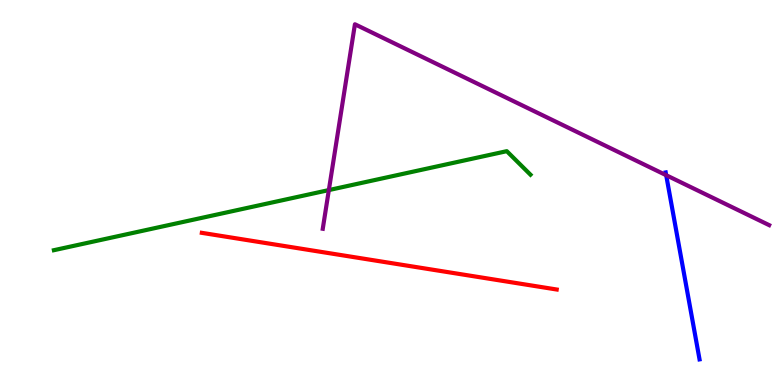[{'lines': ['blue', 'red'], 'intersections': []}, {'lines': ['green', 'red'], 'intersections': []}, {'lines': ['purple', 'red'], 'intersections': []}, {'lines': ['blue', 'green'], 'intersections': []}, {'lines': ['blue', 'purple'], 'intersections': [{'x': 8.6, 'y': 5.45}]}, {'lines': ['green', 'purple'], 'intersections': [{'x': 4.24, 'y': 5.06}]}]